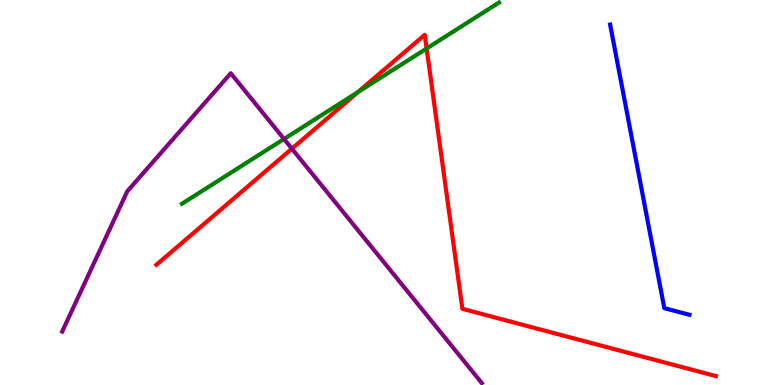[{'lines': ['blue', 'red'], 'intersections': []}, {'lines': ['green', 'red'], 'intersections': [{'x': 4.62, 'y': 7.61}, {'x': 5.5, 'y': 8.74}]}, {'lines': ['purple', 'red'], 'intersections': [{'x': 3.77, 'y': 6.14}]}, {'lines': ['blue', 'green'], 'intersections': []}, {'lines': ['blue', 'purple'], 'intersections': []}, {'lines': ['green', 'purple'], 'intersections': [{'x': 3.66, 'y': 6.39}]}]